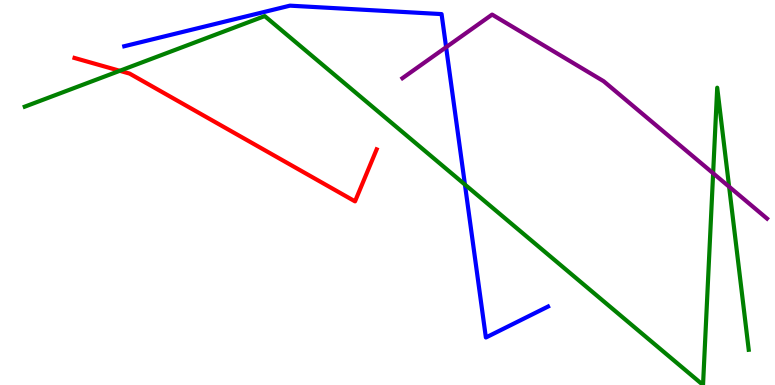[{'lines': ['blue', 'red'], 'intersections': []}, {'lines': ['green', 'red'], 'intersections': [{'x': 1.55, 'y': 8.16}]}, {'lines': ['purple', 'red'], 'intersections': []}, {'lines': ['blue', 'green'], 'intersections': [{'x': 6.0, 'y': 5.21}]}, {'lines': ['blue', 'purple'], 'intersections': [{'x': 5.76, 'y': 8.77}]}, {'lines': ['green', 'purple'], 'intersections': [{'x': 9.2, 'y': 5.5}, {'x': 9.41, 'y': 5.15}]}]